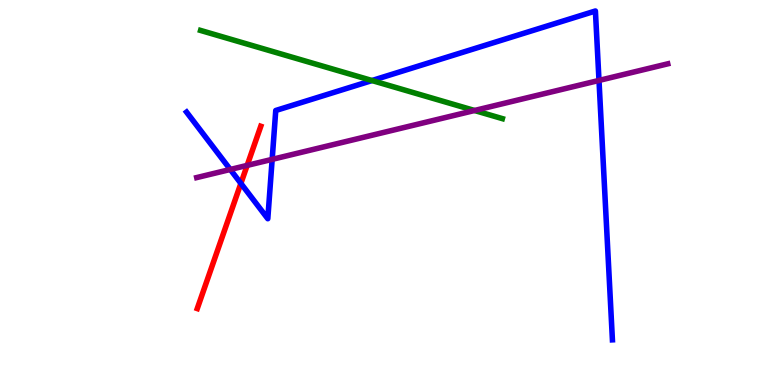[{'lines': ['blue', 'red'], 'intersections': [{'x': 3.11, 'y': 5.24}]}, {'lines': ['green', 'red'], 'intersections': []}, {'lines': ['purple', 'red'], 'intersections': [{'x': 3.19, 'y': 5.7}]}, {'lines': ['blue', 'green'], 'intersections': [{'x': 4.8, 'y': 7.91}]}, {'lines': ['blue', 'purple'], 'intersections': [{'x': 2.97, 'y': 5.6}, {'x': 3.51, 'y': 5.86}, {'x': 7.73, 'y': 7.91}]}, {'lines': ['green', 'purple'], 'intersections': [{'x': 6.12, 'y': 7.13}]}]